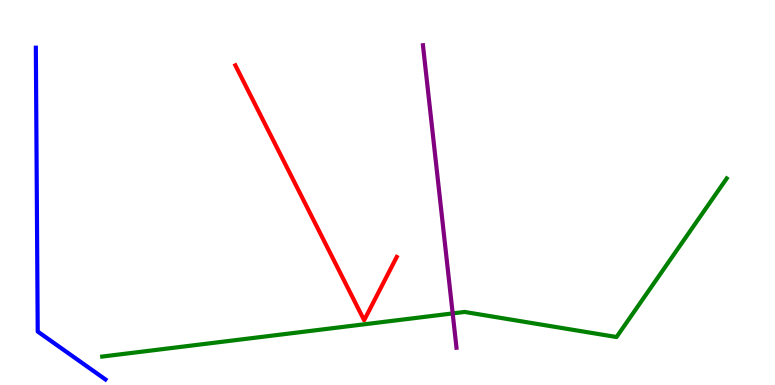[{'lines': ['blue', 'red'], 'intersections': []}, {'lines': ['green', 'red'], 'intersections': []}, {'lines': ['purple', 'red'], 'intersections': []}, {'lines': ['blue', 'green'], 'intersections': []}, {'lines': ['blue', 'purple'], 'intersections': []}, {'lines': ['green', 'purple'], 'intersections': [{'x': 5.84, 'y': 1.86}]}]